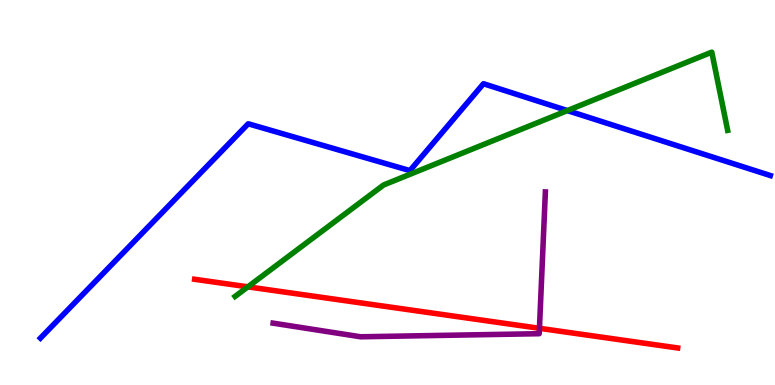[{'lines': ['blue', 'red'], 'intersections': []}, {'lines': ['green', 'red'], 'intersections': [{'x': 3.2, 'y': 2.55}]}, {'lines': ['purple', 'red'], 'intersections': [{'x': 6.96, 'y': 1.47}]}, {'lines': ['blue', 'green'], 'intersections': [{'x': 7.32, 'y': 7.13}]}, {'lines': ['blue', 'purple'], 'intersections': []}, {'lines': ['green', 'purple'], 'intersections': []}]